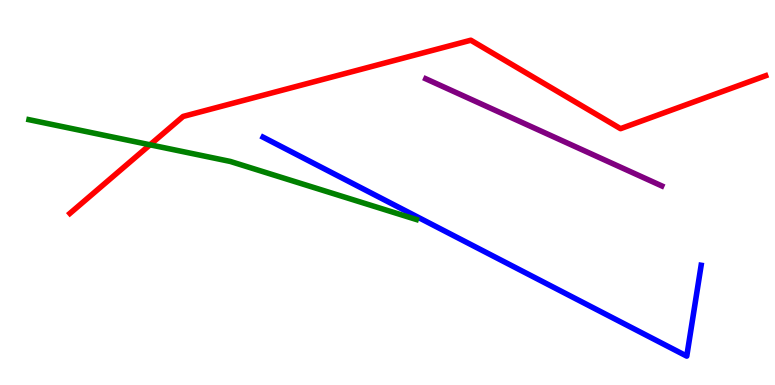[{'lines': ['blue', 'red'], 'intersections': []}, {'lines': ['green', 'red'], 'intersections': [{'x': 1.94, 'y': 6.24}]}, {'lines': ['purple', 'red'], 'intersections': []}, {'lines': ['blue', 'green'], 'intersections': []}, {'lines': ['blue', 'purple'], 'intersections': []}, {'lines': ['green', 'purple'], 'intersections': []}]